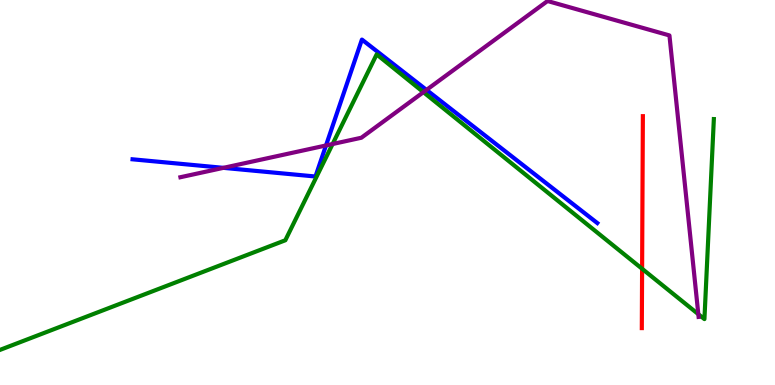[{'lines': ['blue', 'red'], 'intersections': []}, {'lines': ['green', 'red'], 'intersections': [{'x': 8.29, 'y': 3.02}]}, {'lines': ['purple', 'red'], 'intersections': []}, {'lines': ['blue', 'green'], 'intersections': []}, {'lines': ['blue', 'purple'], 'intersections': [{'x': 2.88, 'y': 5.64}, {'x': 4.21, 'y': 6.22}, {'x': 5.5, 'y': 7.66}]}, {'lines': ['green', 'purple'], 'intersections': [{'x': 4.29, 'y': 6.26}, {'x': 5.46, 'y': 7.61}, {'x': 9.01, 'y': 1.84}]}]